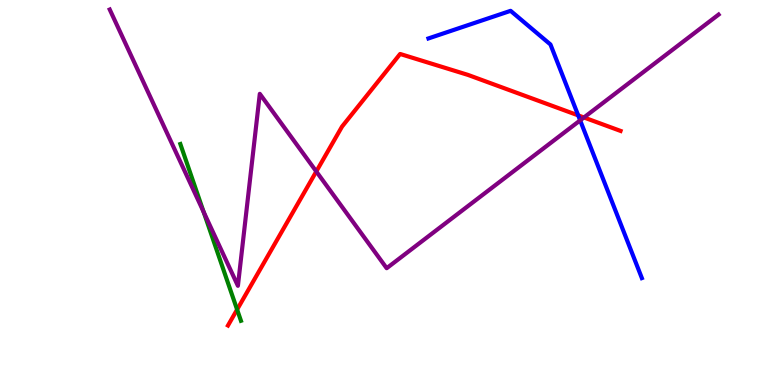[{'lines': ['blue', 'red'], 'intersections': [{'x': 7.46, 'y': 7.0}]}, {'lines': ['green', 'red'], 'intersections': [{'x': 3.06, 'y': 1.96}]}, {'lines': ['purple', 'red'], 'intersections': [{'x': 4.08, 'y': 5.55}, {'x': 7.53, 'y': 6.95}]}, {'lines': ['blue', 'green'], 'intersections': []}, {'lines': ['blue', 'purple'], 'intersections': [{'x': 7.49, 'y': 6.87}]}, {'lines': ['green', 'purple'], 'intersections': [{'x': 2.63, 'y': 4.49}]}]